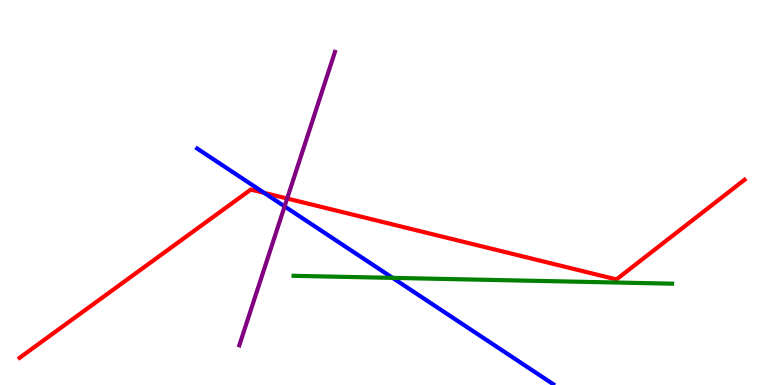[{'lines': ['blue', 'red'], 'intersections': [{'x': 3.41, 'y': 4.99}]}, {'lines': ['green', 'red'], 'intersections': []}, {'lines': ['purple', 'red'], 'intersections': [{'x': 3.71, 'y': 4.84}]}, {'lines': ['blue', 'green'], 'intersections': [{'x': 5.07, 'y': 2.78}]}, {'lines': ['blue', 'purple'], 'intersections': [{'x': 3.67, 'y': 4.64}]}, {'lines': ['green', 'purple'], 'intersections': []}]